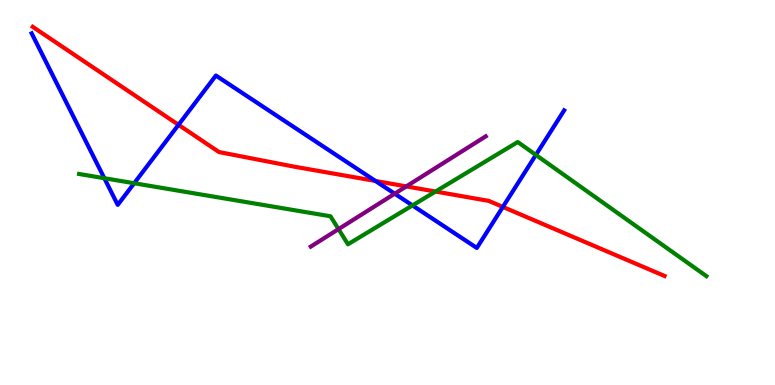[{'lines': ['blue', 'red'], 'intersections': [{'x': 2.3, 'y': 6.76}, {'x': 4.84, 'y': 5.3}, {'x': 6.49, 'y': 4.63}]}, {'lines': ['green', 'red'], 'intersections': [{'x': 5.62, 'y': 5.03}]}, {'lines': ['purple', 'red'], 'intersections': [{'x': 5.24, 'y': 5.16}]}, {'lines': ['blue', 'green'], 'intersections': [{'x': 1.35, 'y': 5.37}, {'x': 1.73, 'y': 5.24}, {'x': 5.32, 'y': 4.66}, {'x': 6.91, 'y': 5.98}]}, {'lines': ['blue', 'purple'], 'intersections': [{'x': 5.09, 'y': 4.97}]}, {'lines': ['green', 'purple'], 'intersections': [{'x': 4.37, 'y': 4.05}]}]